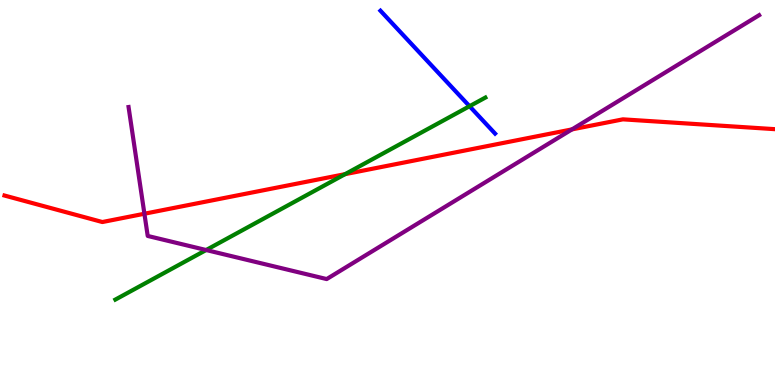[{'lines': ['blue', 'red'], 'intersections': []}, {'lines': ['green', 'red'], 'intersections': [{'x': 4.45, 'y': 5.48}]}, {'lines': ['purple', 'red'], 'intersections': [{'x': 1.86, 'y': 4.45}, {'x': 7.38, 'y': 6.64}]}, {'lines': ['blue', 'green'], 'intersections': [{'x': 6.06, 'y': 7.24}]}, {'lines': ['blue', 'purple'], 'intersections': []}, {'lines': ['green', 'purple'], 'intersections': [{'x': 2.66, 'y': 3.51}]}]